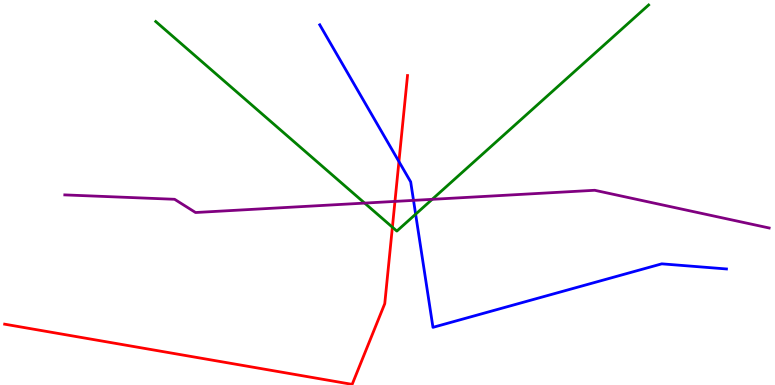[{'lines': ['blue', 'red'], 'intersections': [{'x': 5.15, 'y': 5.8}]}, {'lines': ['green', 'red'], 'intersections': [{'x': 5.06, 'y': 4.1}]}, {'lines': ['purple', 'red'], 'intersections': [{'x': 5.1, 'y': 4.77}]}, {'lines': ['blue', 'green'], 'intersections': [{'x': 5.36, 'y': 4.44}]}, {'lines': ['blue', 'purple'], 'intersections': [{'x': 5.34, 'y': 4.8}]}, {'lines': ['green', 'purple'], 'intersections': [{'x': 4.71, 'y': 4.72}, {'x': 5.58, 'y': 4.82}]}]